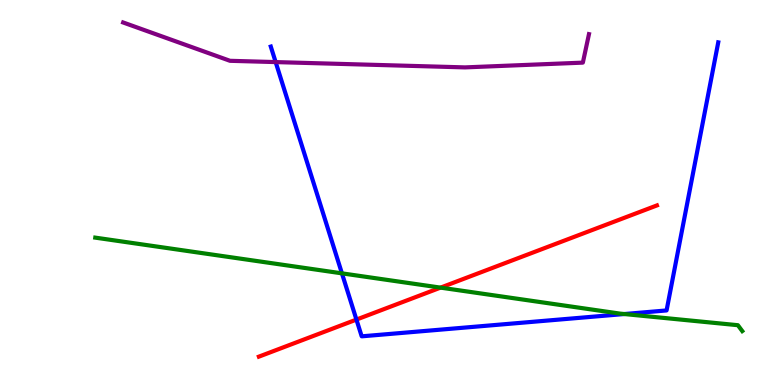[{'lines': ['blue', 'red'], 'intersections': [{'x': 4.6, 'y': 1.7}]}, {'lines': ['green', 'red'], 'intersections': [{'x': 5.68, 'y': 2.53}]}, {'lines': ['purple', 'red'], 'intersections': []}, {'lines': ['blue', 'green'], 'intersections': [{'x': 4.41, 'y': 2.9}, {'x': 8.06, 'y': 1.84}]}, {'lines': ['blue', 'purple'], 'intersections': [{'x': 3.56, 'y': 8.39}]}, {'lines': ['green', 'purple'], 'intersections': []}]